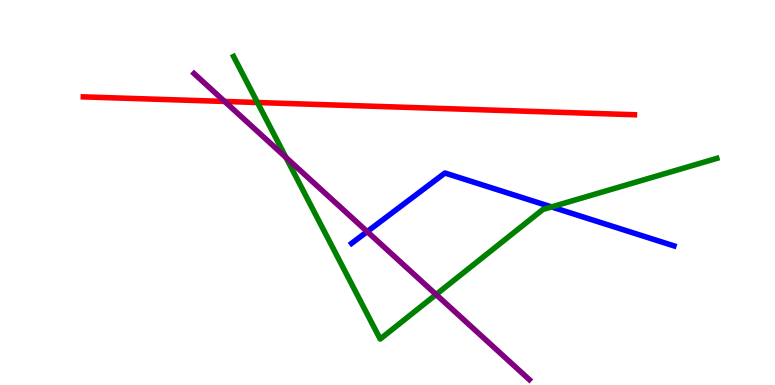[{'lines': ['blue', 'red'], 'intersections': []}, {'lines': ['green', 'red'], 'intersections': [{'x': 3.32, 'y': 7.34}]}, {'lines': ['purple', 'red'], 'intersections': [{'x': 2.9, 'y': 7.36}]}, {'lines': ['blue', 'green'], 'intersections': [{'x': 7.12, 'y': 4.63}]}, {'lines': ['blue', 'purple'], 'intersections': [{'x': 4.74, 'y': 3.98}]}, {'lines': ['green', 'purple'], 'intersections': [{'x': 3.69, 'y': 5.91}, {'x': 5.63, 'y': 2.35}]}]